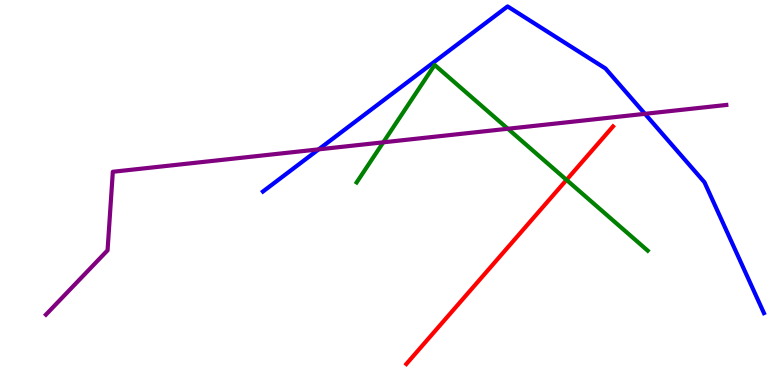[{'lines': ['blue', 'red'], 'intersections': []}, {'lines': ['green', 'red'], 'intersections': [{'x': 7.31, 'y': 5.33}]}, {'lines': ['purple', 'red'], 'intersections': []}, {'lines': ['blue', 'green'], 'intersections': []}, {'lines': ['blue', 'purple'], 'intersections': [{'x': 4.11, 'y': 6.12}, {'x': 8.32, 'y': 7.04}]}, {'lines': ['green', 'purple'], 'intersections': [{'x': 4.95, 'y': 6.3}, {'x': 6.55, 'y': 6.66}]}]